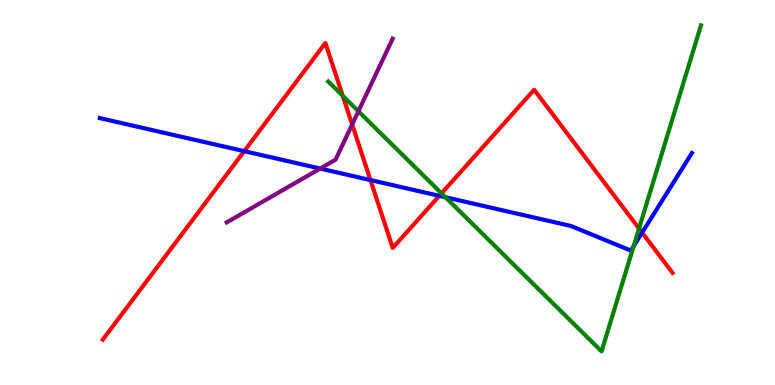[{'lines': ['blue', 'red'], 'intersections': [{'x': 3.15, 'y': 6.07}, {'x': 4.78, 'y': 5.32}, {'x': 5.67, 'y': 4.91}, {'x': 8.29, 'y': 3.96}]}, {'lines': ['green', 'red'], 'intersections': [{'x': 4.42, 'y': 7.51}, {'x': 5.7, 'y': 4.98}, {'x': 8.25, 'y': 4.06}]}, {'lines': ['purple', 'red'], 'intersections': [{'x': 4.54, 'y': 6.77}]}, {'lines': ['blue', 'green'], 'intersections': [{'x': 5.75, 'y': 4.88}, {'x': 8.18, 'y': 3.6}]}, {'lines': ['blue', 'purple'], 'intersections': [{'x': 4.13, 'y': 5.62}]}, {'lines': ['green', 'purple'], 'intersections': [{'x': 4.62, 'y': 7.11}]}]